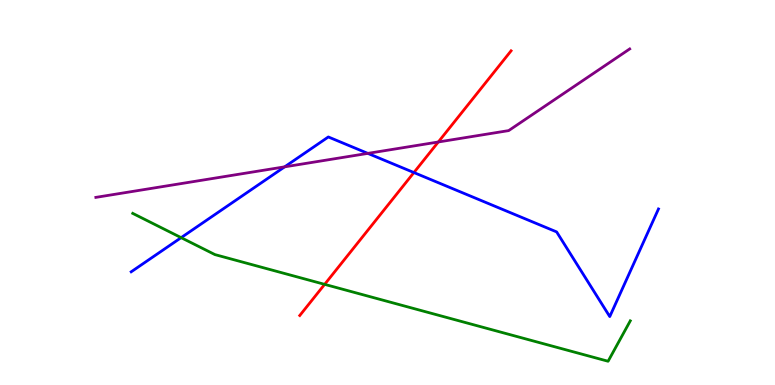[{'lines': ['blue', 'red'], 'intersections': [{'x': 5.34, 'y': 5.52}]}, {'lines': ['green', 'red'], 'intersections': [{'x': 4.19, 'y': 2.61}]}, {'lines': ['purple', 'red'], 'intersections': [{'x': 5.66, 'y': 6.31}]}, {'lines': ['blue', 'green'], 'intersections': [{'x': 2.34, 'y': 3.83}]}, {'lines': ['blue', 'purple'], 'intersections': [{'x': 3.67, 'y': 5.67}, {'x': 4.75, 'y': 6.02}]}, {'lines': ['green', 'purple'], 'intersections': []}]